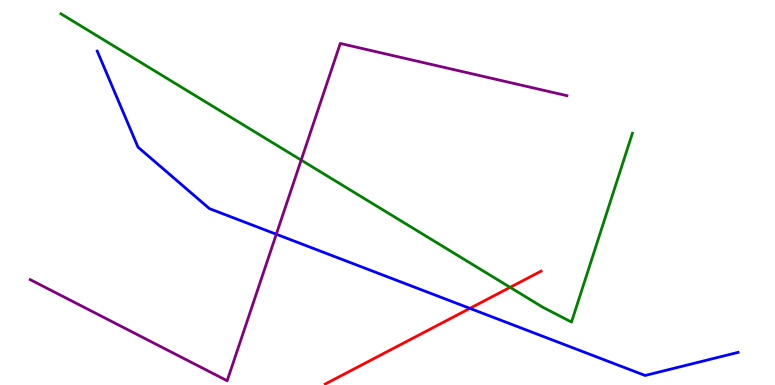[{'lines': ['blue', 'red'], 'intersections': [{'x': 6.06, 'y': 1.99}]}, {'lines': ['green', 'red'], 'intersections': [{'x': 6.58, 'y': 2.54}]}, {'lines': ['purple', 'red'], 'intersections': []}, {'lines': ['blue', 'green'], 'intersections': []}, {'lines': ['blue', 'purple'], 'intersections': [{'x': 3.57, 'y': 3.92}]}, {'lines': ['green', 'purple'], 'intersections': [{'x': 3.89, 'y': 5.84}]}]